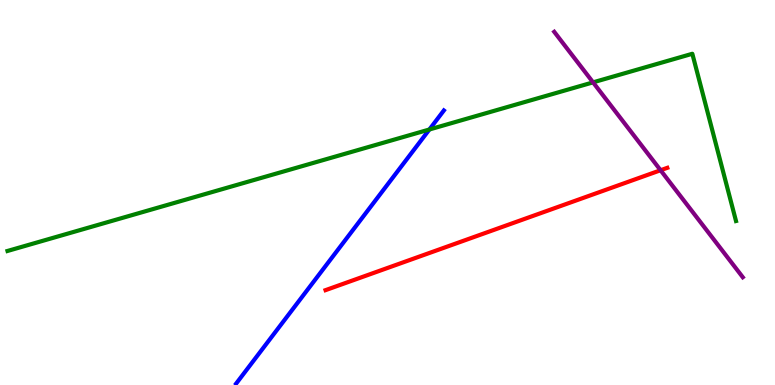[{'lines': ['blue', 'red'], 'intersections': []}, {'lines': ['green', 'red'], 'intersections': []}, {'lines': ['purple', 'red'], 'intersections': [{'x': 8.52, 'y': 5.58}]}, {'lines': ['blue', 'green'], 'intersections': [{'x': 5.54, 'y': 6.64}]}, {'lines': ['blue', 'purple'], 'intersections': []}, {'lines': ['green', 'purple'], 'intersections': [{'x': 7.65, 'y': 7.86}]}]